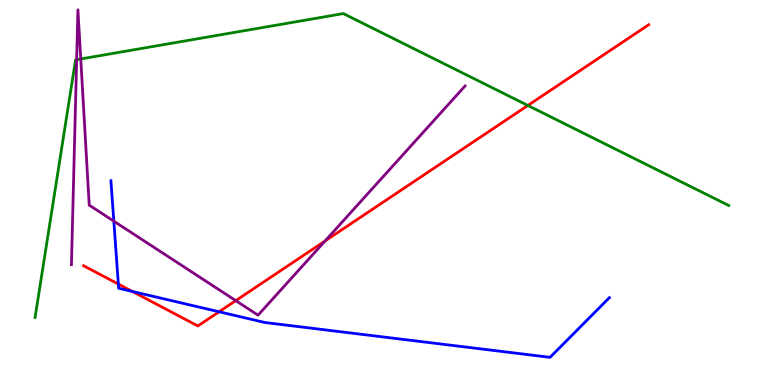[{'lines': ['blue', 'red'], 'intersections': [{'x': 1.53, 'y': 2.62}, {'x': 1.71, 'y': 2.43}, {'x': 2.83, 'y': 1.9}]}, {'lines': ['green', 'red'], 'intersections': [{'x': 6.81, 'y': 7.26}]}, {'lines': ['purple', 'red'], 'intersections': [{'x': 3.04, 'y': 2.19}, {'x': 4.19, 'y': 3.74}]}, {'lines': ['blue', 'green'], 'intersections': []}, {'lines': ['blue', 'purple'], 'intersections': [{'x': 1.47, 'y': 4.26}]}, {'lines': ['green', 'purple'], 'intersections': [{'x': 0.989, 'y': 8.45}, {'x': 1.04, 'y': 8.47}]}]